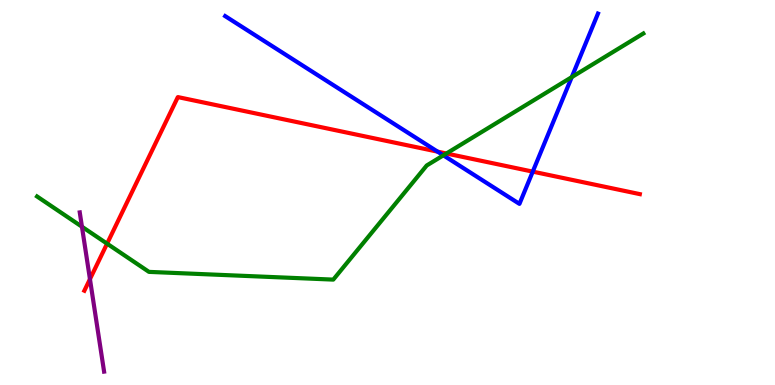[{'lines': ['blue', 'red'], 'intersections': [{'x': 5.65, 'y': 6.06}, {'x': 6.87, 'y': 5.54}]}, {'lines': ['green', 'red'], 'intersections': [{'x': 1.38, 'y': 3.67}, {'x': 5.76, 'y': 6.01}]}, {'lines': ['purple', 'red'], 'intersections': [{'x': 1.16, 'y': 2.75}]}, {'lines': ['blue', 'green'], 'intersections': [{'x': 5.72, 'y': 5.97}, {'x': 7.38, 'y': 8.0}]}, {'lines': ['blue', 'purple'], 'intersections': []}, {'lines': ['green', 'purple'], 'intersections': [{'x': 1.06, 'y': 4.11}]}]